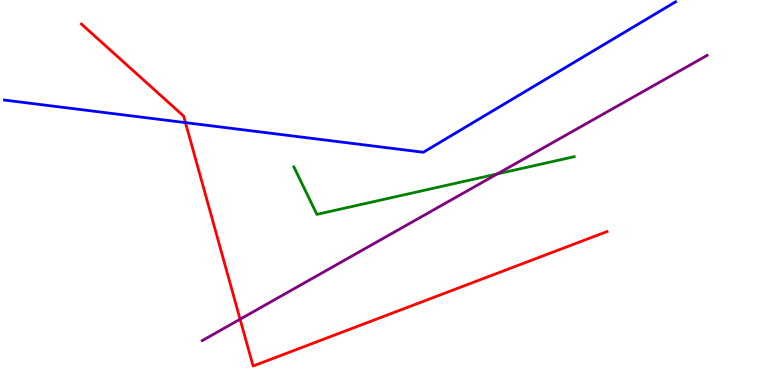[{'lines': ['blue', 'red'], 'intersections': [{'x': 2.39, 'y': 6.82}]}, {'lines': ['green', 'red'], 'intersections': []}, {'lines': ['purple', 'red'], 'intersections': [{'x': 3.1, 'y': 1.71}]}, {'lines': ['blue', 'green'], 'intersections': []}, {'lines': ['blue', 'purple'], 'intersections': []}, {'lines': ['green', 'purple'], 'intersections': [{'x': 6.42, 'y': 5.48}]}]